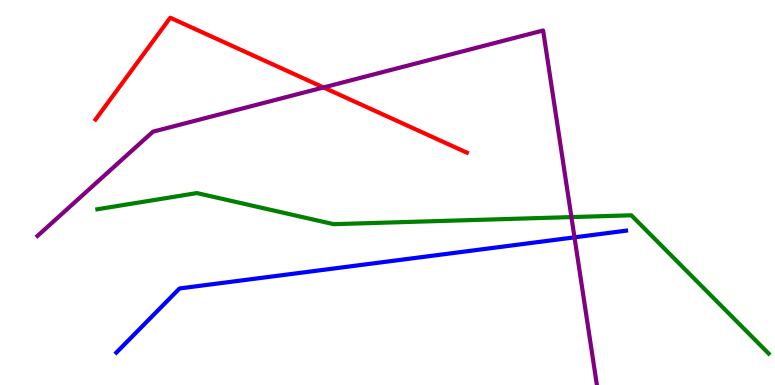[{'lines': ['blue', 'red'], 'intersections': []}, {'lines': ['green', 'red'], 'intersections': []}, {'lines': ['purple', 'red'], 'intersections': [{'x': 4.17, 'y': 7.73}]}, {'lines': ['blue', 'green'], 'intersections': []}, {'lines': ['blue', 'purple'], 'intersections': [{'x': 7.41, 'y': 3.84}]}, {'lines': ['green', 'purple'], 'intersections': [{'x': 7.37, 'y': 4.36}]}]